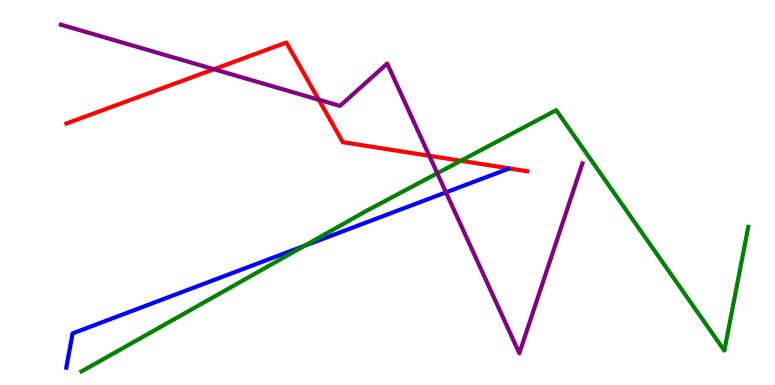[{'lines': ['blue', 'red'], 'intersections': []}, {'lines': ['green', 'red'], 'intersections': [{'x': 5.95, 'y': 5.82}]}, {'lines': ['purple', 'red'], 'intersections': [{'x': 2.76, 'y': 8.2}, {'x': 4.11, 'y': 7.41}, {'x': 5.54, 'y': 5.95}]}, {'lines': ['blue', 'green'], 'intersections': [{'x': 3.93, 'y': 3.61}]}, {'lines': ['blue', 'purple'], 'intersections': [{'x': 5.75, 'y': 5.0}]}, {'lines': ['green', 'purple'], 'intersections': [{'x': 5.64, 'y': 5.5}]}]